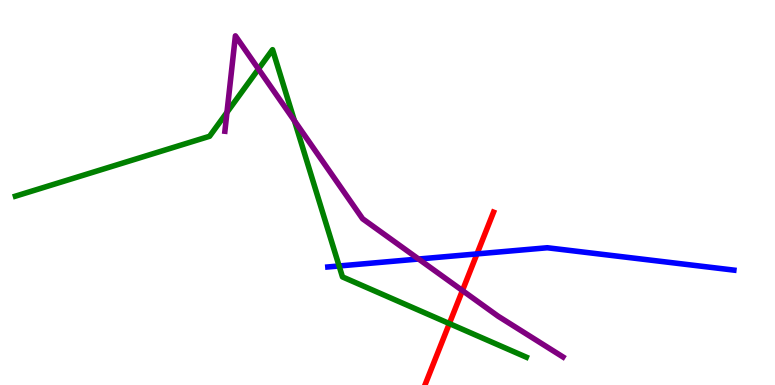[{'lines': ['blue', 'red'], 'intersections': [{'x': 6.15, 'y': 3.4}]}, {'lines': ['green', 'red'], 'intersections': [{'x': 5.8, 'y': 1.6}]}, {'lines': ['purple', 'red'], 'intersections': [{'x': 5.97, 'y': 2.45}]}, {'lines': ['blue', 'green'], 'intersections': [{'x': 4.38, 'y': 3.09}]}, {'lines': ['blue', 'purple'], 'intersections': [{'x': 5.4, 'y': 3.27}]}, {'lines': ['green', 'purple'], 'intersections': [{'x': 2.93, 'y': 7.08}, {'x': 3.33, 'y': 8.21}, {'x': 3.8, 'y': 6.86}]}]